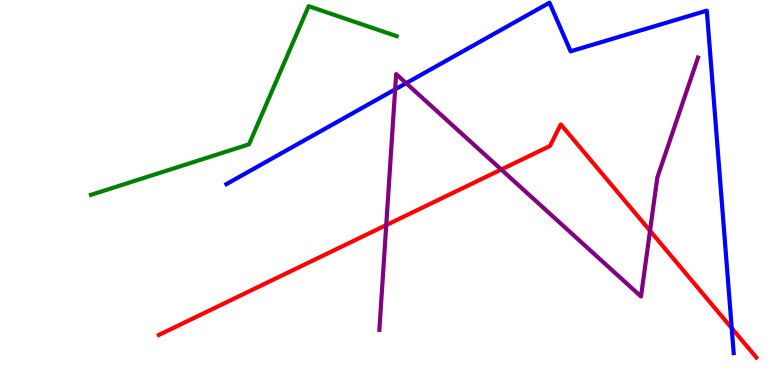[{'lines': ['blue', 'red'], 'intersections': [{'x': 9.44, 'y': 1.48}]}, {'lines': ['green', 'red'], 'intersections': []}, {'lines': ['purple', 'red'], 'intersections': [{'x': 4.98, 'y': 4.15}, {'x': 6.47, 'y': 5.6}, {'x': 8.39, 'y': 4.01}]}, {'lines': ['blue', 'green'], 'intersections': []}, {'lines': ['blue', 'purple'], 'intersections': [{'x': 5.1, 'y': 7.68}, {'x': 5.24, 'y': 7.84}]}, {'lines': ['green', 'purple'], 'intersections': []}]